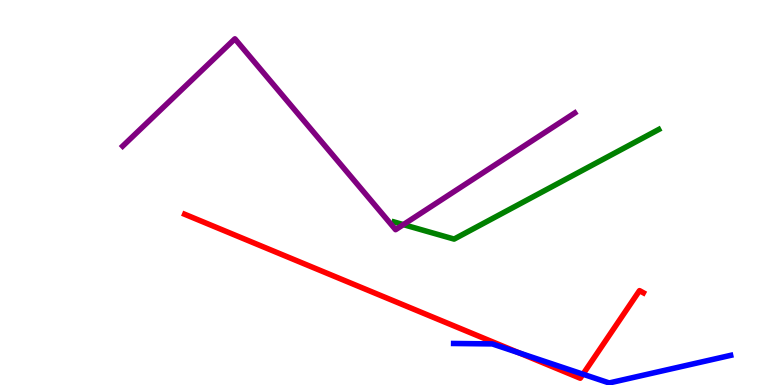[{'lines': ['blue', 'red'], 'intersections': [{'x': 6.7, 'y': 0.835}, {'x': 7.52, 'y': 0.281}]}, {'lines': ['green', 'red'], 'intersections': []}, {'lines': ['purple', 'red'], 'intersections': []}, {'lines': ['blue', 'green'], 'intersections': []}, {'lines': ['blue', 'purple'], 'intersections': []}, {'lines': ['green', 'purple'], 'intersections': [{'x': 5.2, 'y': 4.17}]}]